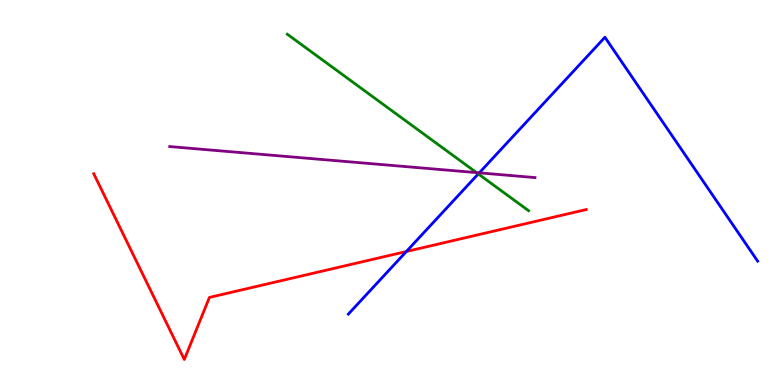[{'lines': ['blue', 'red'], 'intersections': [{'x': 5.24, 'y': 3.47}]}, {'lines': ['green', 'red'], 'intersections': []}, {'lines': ['purple', 'red'], 'intersections': []}, {'lines': ['blue', 'green'], 'intersections': [{'x': 6.17, 'y': 5.48}]}, {'lines': ['blue', 'purple'], 'intersections': [{'x': 6.18, 'y': 5.51}]}, {'lines': ['green', 'purple'], 'intersections': [{'x': 6.15, 'y': 5.52}]}]